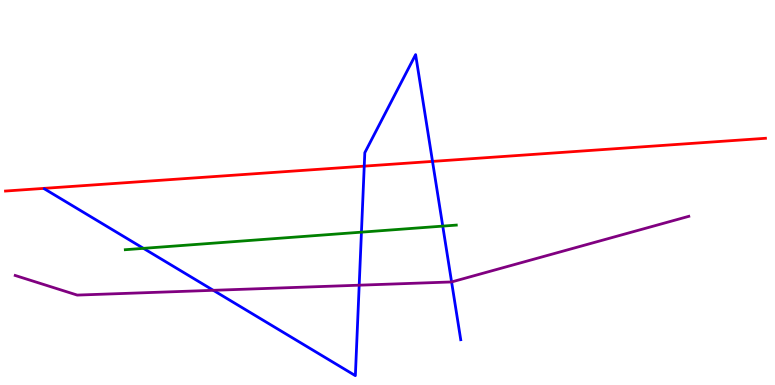[{'lines': ['blue', 'red'], 'intersections': [{'x': 4.7, 'y': 5.68}, {'x': 5.58, 'y': 5.81}]}, {'lines': ['green', 'red'], 'intersections': []}, {'lines': ['purple', 'red'], 'intersections': []}, {'lines': ['blue', 'green'], 'intersections': [{'x': 1.85, 'y': 3.55}, {'x': 4.66, 'y': 3.97}, {'x': 5.71, 'y': 4.13}]}, {'lines': ['blue', 'purple'], 'intersections': [{'x': 2.75, 'y': 2.46}, {'x': 4.63, 'y': 2.59}, {'x': 5.83, 'y': 2.68}]}, {'lines': ['green', 'purple'], 'intersections': []}]